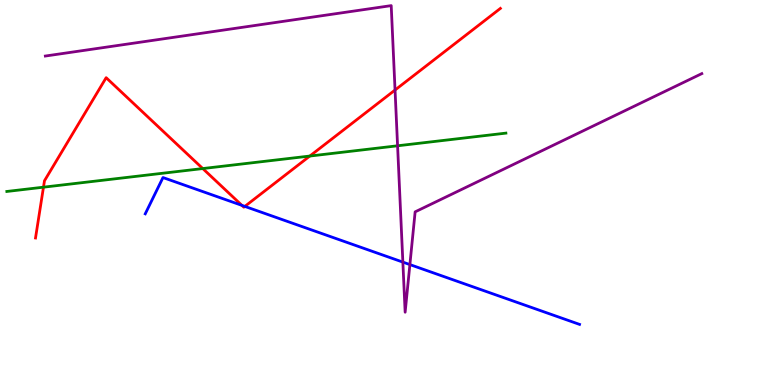[{'lines': ['blue', 'red'], 'intersections': [{'x': 3.12, 'y': 4.67}, {'x': 3.16, 'y': 4.64}]}, {'lines': ['green', 'red'], 'intersections': [{'x': 0.561, 'y': 5.14}, {'x': 2.62, 'y': 5.62}, {'x': 4.0, 'y': 5.95}]}, {'lines': ['purple', 'red'], 'intersections': [{'x': 5.1, 'y': 7.66}]}, {'lines': ['blue', 'green'], 'intersections': []}, {'lines': ['blue', 'purple'], 'intersections': [{'x': 5.2, 'y': 3.19}, {'x': 5.29, 'y': 3.13}]}, {'lines': ['green', 'purple'], 'intersections': [{'x': 5.13, 'y': 6.21}]}]